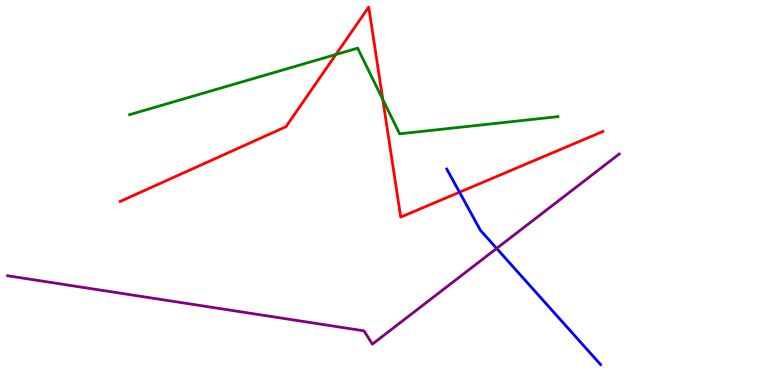[{'lines': ['blue', 'red'], 'intersections': [{'x': 5.93, 'y': 5.01}]}, {'lines': ['green', 'red'], 'intersections': [{'x': 4.33, 'y': 8.58}, {'x': 4.94, 'y': 7.42}]}, {'lines': ['purple', 'red'], 'intersections': []}, {'lines': ['blue', 'green'], 'intersections': []}, {'lines': ['blue', 'purple'], 'intersections': [{'x': 6.41, 'y': 3.55}]}, {'lines': ['green', 'purple'], 'intersections': []}]